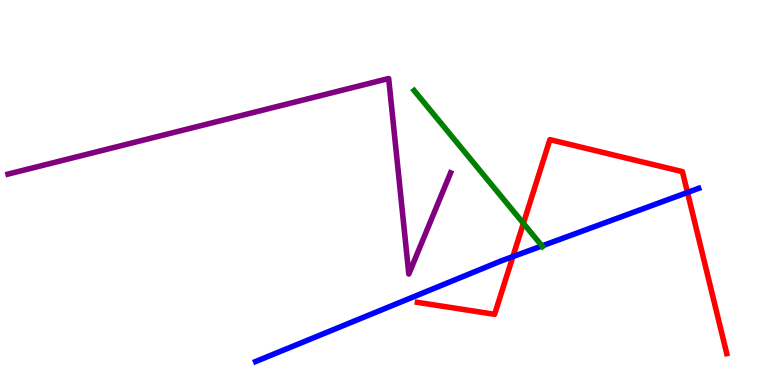[{'lines': ['blue', 'red'], 'intersections': [{'x': 6.62, 'y': 3.34}, {'x': 8.87, 'y': 5.0}]}, {'lines': ['green', 'red'], 'intersections': [{'x': 6.75, 'y': 4.2}]}, {'lines': ['purple', 'red'], 'intersections': []}, {'lines': ['blue', 'green'], 'intersections': [{'x': 6.99, 'y': 3.61}]}, {'lines': ['blue', 'purple'], 'intersections': []}, {'lines': ['green', 'purple'], 'intersections': []}]